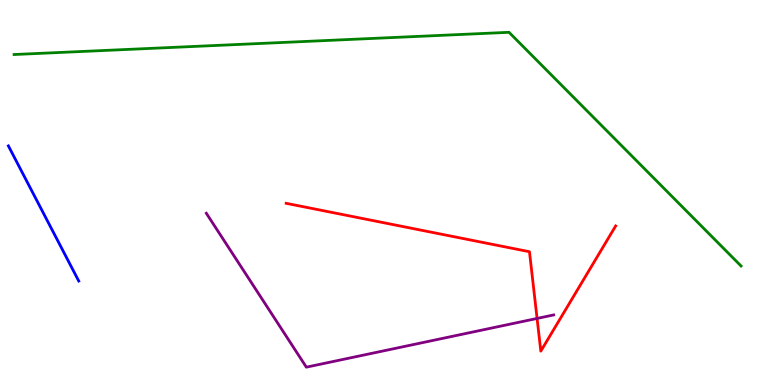[{'lines': ['blue', 'red'], 'intersections': []}, {'lines': ['green', 'red'], 'intersections': []}, {'lines': ['purple', 'red'], 'intersections': [{'x': 6.93, 'y': 1.73}]}, {'lines': ['blue', 'green'], 'intersections': []}, {'lines': ['blue', 'purple'], 'intersections': []}, {'lines': ['green', 'purple'], 'intersections': []}]